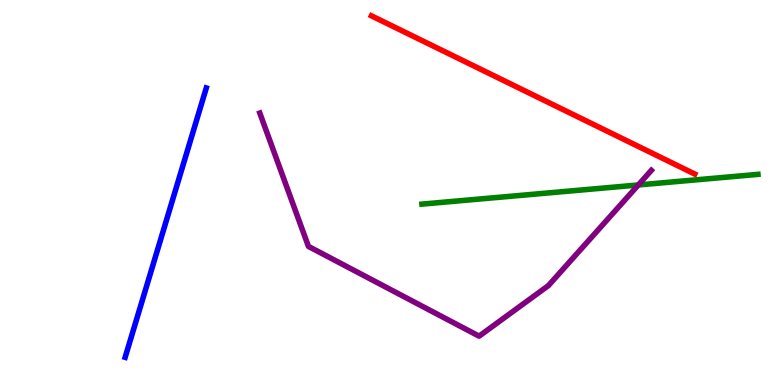[{'lines': ['blue', 'red'], 'intersections': []}, {'lines': ['green', 'red'], 'intersections': []}, {'lines': ['purple', 'red'], 'intersections': []}, {'lines': ['blue', 'green'], 'intersections': []}, {'lines': ['blue', 'purple'], 'intersections': []}, {'lines': ['green', 'purple'], 'intersections': [{'x': 8.24, 'y': 5.2}]}]